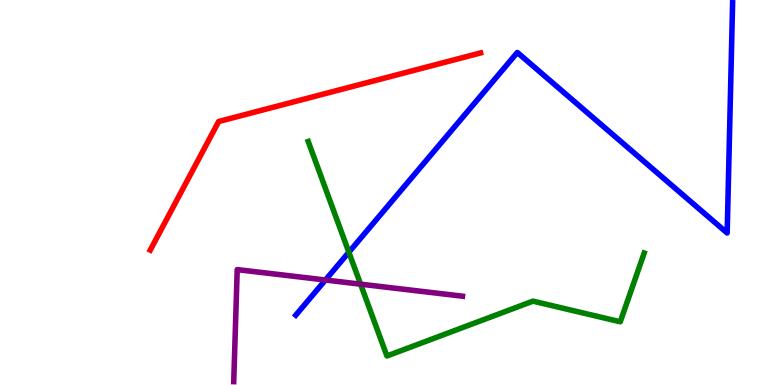[{'lines': ['blue', 'red'], 'intersections': []}, {'lines': ['green', 'red'], 'intersections': []}, {'lines': ['purple', 'red'], 'intersections': []}, {'lines': ['blue', 'green'], 'intersections': [{'x': 4.5, 'y': 3.45}]}, {'lines': ['blue', 'purple'], 'intersections': [{'x': 4.2, 'y': 2.73}]}, {'lines': ['green', 'purple'], 'intersections': [{'x': 4.65, 'y': 2.62}]}]